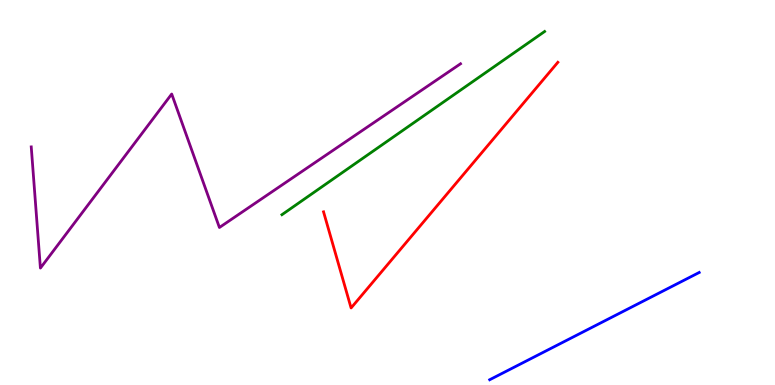[{'lines': ['blue', 'red'], 'intersections': []}, {'lines': ['green', 'red'], 'intersections': []}, {'lines': ['purple', 'red'], 'intersections': []}, {'lines': ['blue', 'green'], 'intersections': []}, {'lines': ['blue', 'purple'], 'intersections': []}, {'lines': ['green', 'purple'], 'intersections': []}]